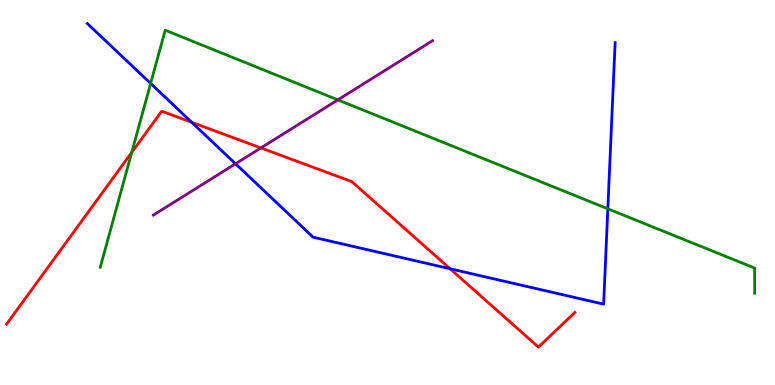[{'lines': ['blue', 'red'], 'intersections': [{'x': 2.47, 'y': 6.82}, {'x': 5.81, 'y': 3.02}]}, {'lines': ['green', 'red'], 'intersections': [{'x': 1.7, 'y': 6.04}]}, {'lines': ['purple', 'red'], 'intersections': [{'x': 3.37, 'y': 6.16}]}, {'lines': ['blue', 'green'], 'intersections': [{'x': 1.94, 'y': 7.83}, {'x': 7.84, 'y': 4.58}]}, {'lines': ['blue', 'purple'], 'intersections': [{'x': 3.04, 'y': 5.75}]}, {'lines': ['green', 'purple'], 'intersections': [{'x': 4.36, 'y': 7.41}]}]